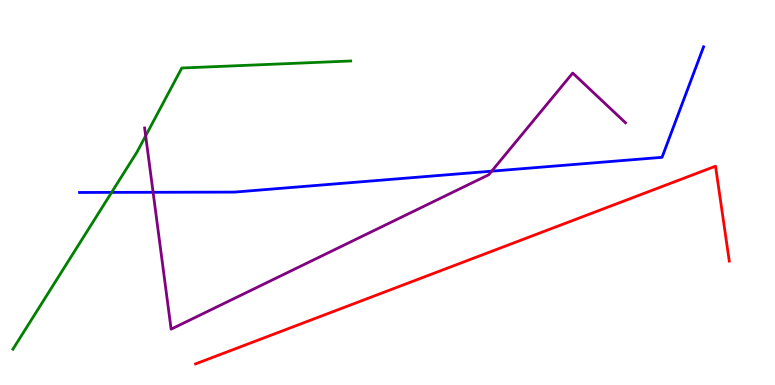[{'lines': ['blue', 'red'], 'intersections': []}, {'lines': ['green', 'red'], 'intersections': []}, {'lines': ['purple', 'red'], 'intersections': []}, {'lines': ['blue', 'green'], 'intersections': [{'x': 1.44, 'y': 5.0}]}, {'lines': ['blue', 'purple'], 'intersections': [{'x': 1.98, 'y': 5.01}, {'x': 6.34, 'y': 5.55}]}, {'lines': ['green', 'purple'], 'intersections': [{'x': 1.88, 'y': 6.47}]}]